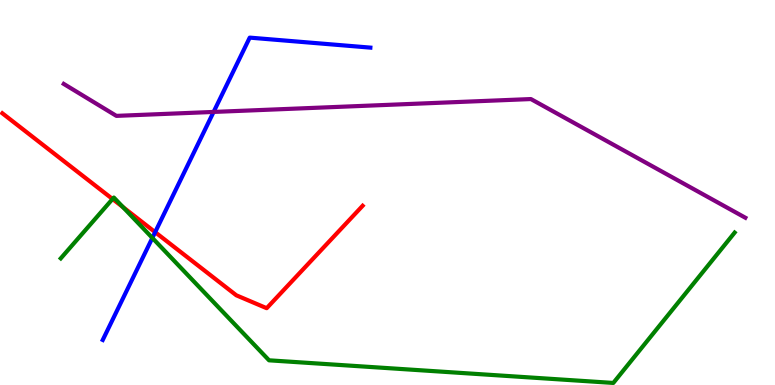[{'lines': ['blue', 'red'], 'intersections': [{'x': 2.0, 'y': 3.97}]}, {'lines': ['green', 'red'], 'intersections': [{'x': 1.45, 'y': 4.83}, {'x': 1.59, 'y': 4.62}]}, {'lines': ['purple', 'red'], 'intersections': []}, {'lines': ['blue', 'green'], 'intersections': [{'x': 1.97, 'y': 3.82}]}, {'lines': ['blue', 'purple'], 'intersections': [{'x': 2.76, 'y': 7.09}]}, {'lines': ['green', 'purple'], 'intersections': []}]